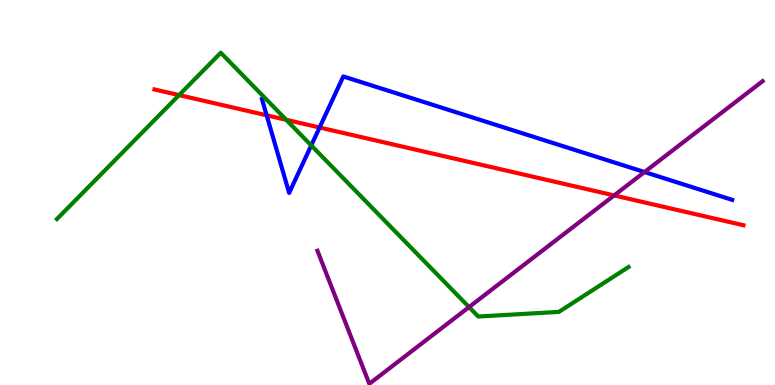[{'lines': ['blue', 'red'], 'intersections': [{'x': 3.44, 'y': 7.01}, {'x': 4.12, 'y': 6.69}]}, {'lines': ['green', 'red'], 'intersections': [{'x': 2.31, 'y': 7.53}, {'x': 3.69, 'y': 6.89}]}, {'lines': ['purple', 'red'], 'intersections': [{'x': 7.92, 'y': 4.92}]}, {'lines': ['blue', 'green'], 'intersections': [{'x': 4.02, 'y': 6.22}]}, {'lines': ['blue', 'purple'], 'intersections': [{'x': 8.32, 'y': 5.53}]}, {'lines': ['green', 'purple'], 'intersections': [{'x': 6.05, 'y': 2.02}]}]